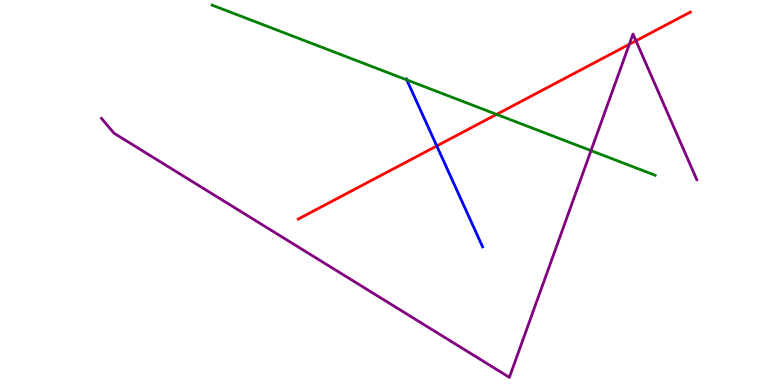[{'lines': ['blue', 'red'], 'intersections': [{'x': 5.64, 'y': 6.21}]}, {'lines': ['green', 'red'], 'intersections': [{'x': 6.41, 'y': 7.03}]}, {'lines': ['purple', 'red'], 'intersections': [{'x': 8.12, 'y': 8.85}, {'x': 8.21, 'y': 8.94}]}, {'lines': ['blue', 'green'], 'intersections': [{'x': 5.25, 'y': 7.93}]}, {'lines': ['blue', 'purple'], 'intersections': []}, {'lines': ['green', 'purple'], 'intersections': [{'x': 7.63, 'y': 6.09}]}]